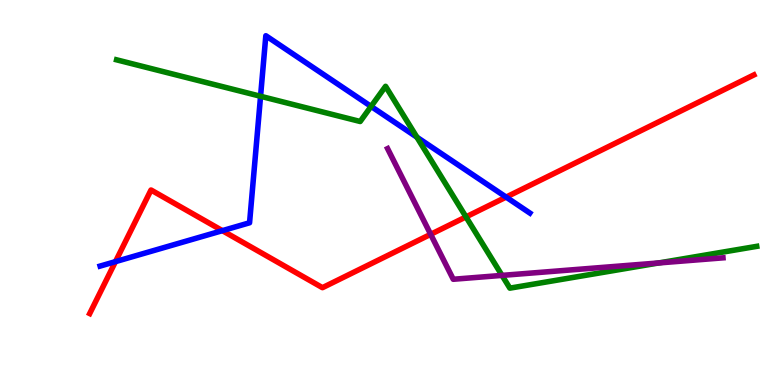[{'lines': ['blue', 'red'], 'intersections': [{'x': 1.49, 'y': 3.2}, {'x': 2.87, 'y': 4.01}, {'x': 6.53, 'y': 4.88}]}, {'lines': ['green', 'red'], 'intersections': [{'x': 6.01, 'y': 4.37}]}, {'lines': ['purple', 'red'], 'intersections': [{'x': 5.56, 'y': 3.91}]}, {'lines': ['blue', 'green'], 'intersections': [{'x': 3.36, 'y': 7.5}, {'x': 4.79, 'y': 7.24}, {'x': 5.38, 'y': 6.44}]}, {'lines': ['blue', 'purple'], 'intersections': []}, {'lines': ['green', 'purple'], 'intersections': [{'x': 6.48, 'y': 2.85}, {'x': 8.5, 'y': 3.17}]}]